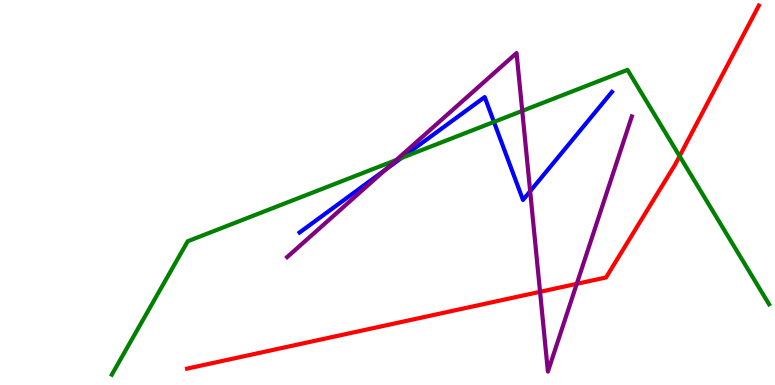[{'lines': ['blue', 'red'], 'intersections': []}, {'lines': ['green', 'red'], 'intersections': [{'x': 8.77, 'y': 5.95}]}, {'lines': ['purple', 'red'], 'intersections': [{'x': 6.97, 'y': 2.42}, {'x': 7.44, 'y': 2.63}]}, {'lines': ['blue', 'green'], 'intersections': [{'x': 5.18, 'y': 5.9}, {'x': 6.37, 'y': 6.83}]}, {'lines': ['blue', 'purple'], 'intersections': [{'x': 4.97, 'y': 5.59}, {'x': 6.84, 'y': 5.03}]}, {'lines': ['green', 'purple'], 'intersections': [{'x': 5.11, 'y': 5.85}, {'x': 6.74, 'y': 7.12}]}]